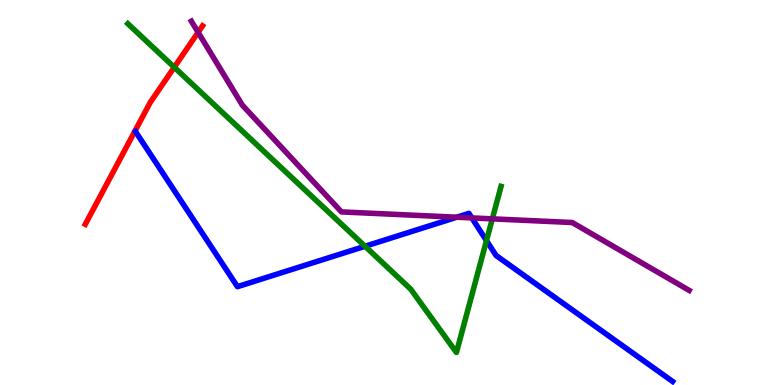[{'lines': ['blue', 'red'], 'intersections': []}, {'lines': ['green', 'red'], 'intersections': [{'x': 2.25, 'y': 8.25}]}, {'lines': ['purple', 'red'], 'intersections': [{'x': 2.56, 'y': 9.16}]}, {'lines': ['blue', 'green'], 'intersections': [{'x': 4.71, 'y': 3.6}, {'x': 6.28, 'y': 3.75}]}, {'lines': ['blue', 'purple'], 'intersections': [{'x': 5.89, 'y': 4.36}, {'x': 6.09, 'y': 4.34}]}, {'lines': ['green', 'purple'], 'intersections': [{'x': 6.35, 'y': 4.32}]}]